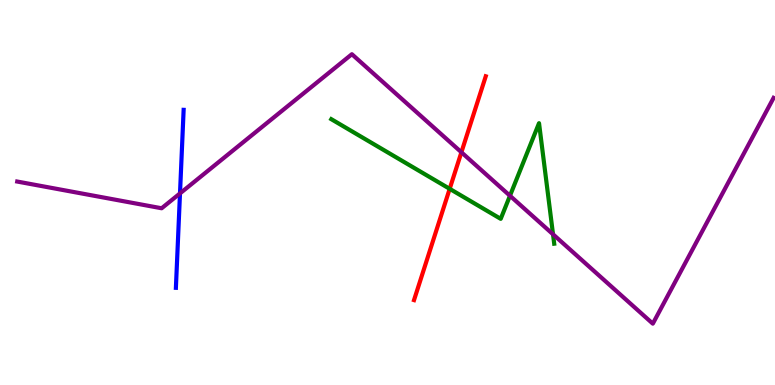[{'lines': ['blue', 'red'], 'intersections': []}, {'lines': ['green', 'red'], 'intersections': [{'x': 5.8, 'y': 5.1}]}, {'lines': ['purple', 'red'], 'intersections': [{'x': 5.95, 'y': 6.04}]}, {'lines': ['blue', 'green'], 'intersections': []}, {'lines': ['blue', 'purple'], 'intersections': [{'x': 2.32, 'y': 4.98}]}, {'lines': ['green', 'purple'], 'intersections': [{'x': 6.58, 'y': 4.92}, {'x': 7.14, 'y': 3.91}]}]